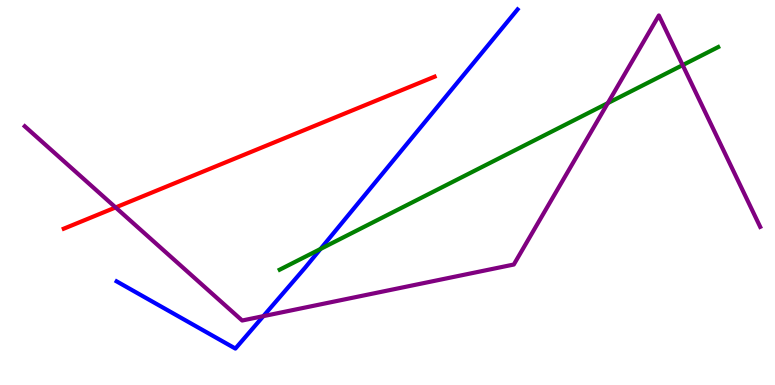[{'lines': ['blue', 'red'], 'intersections': []}, {'lines': ['green', 'red'], 'intersections': []}, {'lines': ['purple', 'red'], 'intersections': [{'x': 1.49, 'y': 4.61}]}, {'lines': ['blue', 'green'], 'intersections': [{'x': 4.14, 'y': 3.53}]}, {'lines': ['blue', 'purple'], 'intersections': [{'x': 3.4, 'y': 1.79}]}, {'lines': ['green', 'purple'], 'intersections': [{'x': 7.84, 'y': 7.32}, {'x': 8.81, 'y': 8.31}]}]